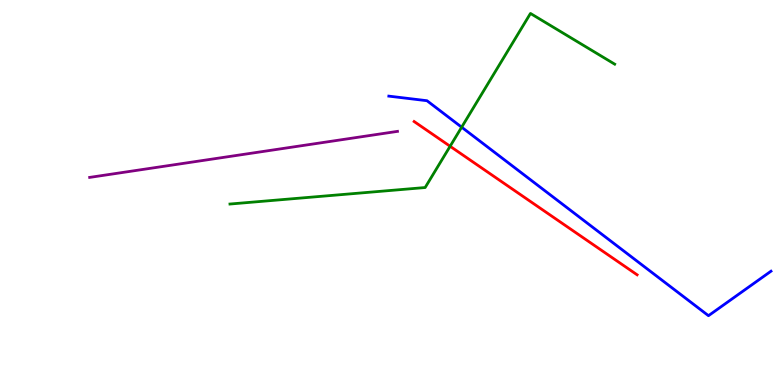[{'lines': ['blue', 'red'], 'intersections': []}, {'lines': ['green', 'red'], 'intersections': [{'x': 5.81, 'y': 6.2}]}, {'lines': ['purple', 'red'], 'intersections': []}, {'lines': ['blue', 'green'], 'intersections': [{'x': 5.96, 'y': 6.7}]}, {'lines': ['blue', 'purple'], 'intersections': []}, {'lines': ['green', 'purple'], 'intersections': []}]